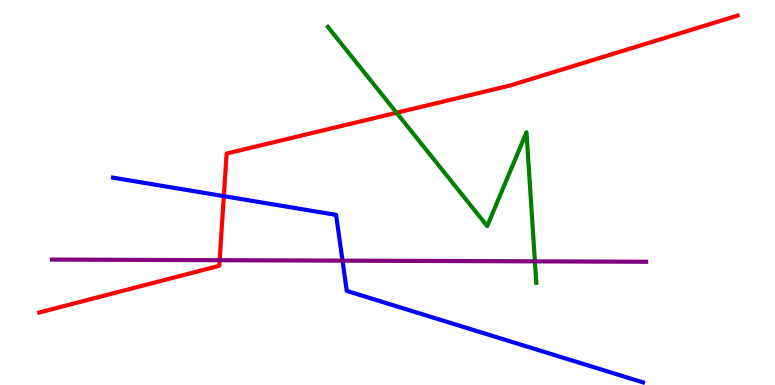[{'lines': ['blue', 'red'], 'intersections': [{'x': 2.89, 'y': 4.91}]}, {'lines': ['green', 'red'], 'intersections': [{'x': 5.12, 'y': 7.07}]}, {'lines': ['purple', 'red'], 'intersections': [{'x': 2.83, 'y': 3.24}]}, {'lines': ['blue', 'green'], 'intersections': []}, {'lines': ['blue', 'purple'], 'intersections': [{'x': 4.42, 'y': 3.23}]}, {'lines': ['green', 'purple'], 'intersections': [{'x': 6.9, 'y': 3.21}]}]